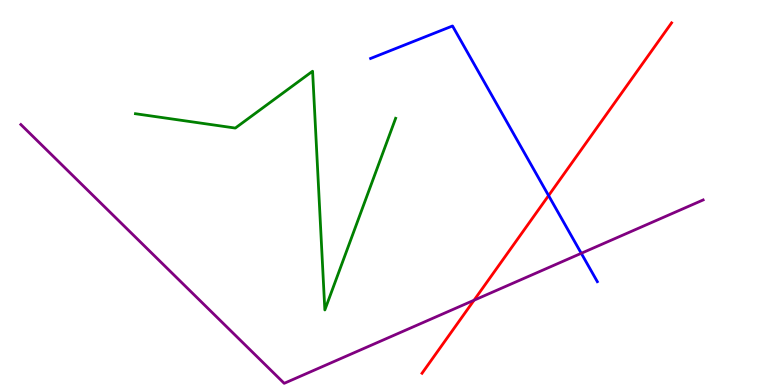[{'lines': ['blue', 'red'], 'intersections': [{'x': 7.08, 'y': 4.92}]}, {'lines': ['green', 'red'], 'intersections': []}, {'lines': ['purple', 'red'], 'intersections': [{'x': 6.12, 'y': 2.2}]}, {'lines': ['blue', 'green'], 'intersections': []}, {'lines': ['blue', 'purple'], 'intersections': [{'x': 7.5, 'y': 3.42}]}, {'lines': ['green', 'purple'], 'intersections': []}]